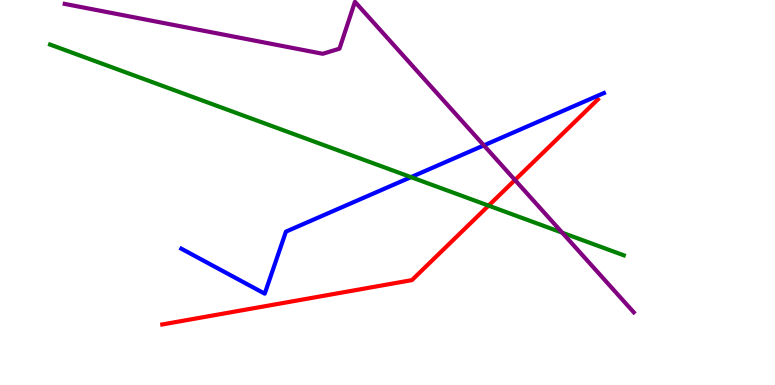[{'lines': ['blue', 'red'], 'intersections': []}, {'lines': ['green', 'red'], 'intersections': [{'x': 6.3, 'y': 4.66}]}, {'lines': ['purple', 'red'], 'intersections': [{'x': 6.64, 'y': 5.32}]}, {'lines': ['blue', 'green'], 'intersections': [{'x': 5.3, 'y': 5.4}]}, {'lines': ['blue', 'purple'], 'intersections': [{'x': 6.24, 'y': 6.22}]}, {'lines': ['green', 'purple'], 'intersections': [{'x': 7.25, 'y': 3.96}]}]